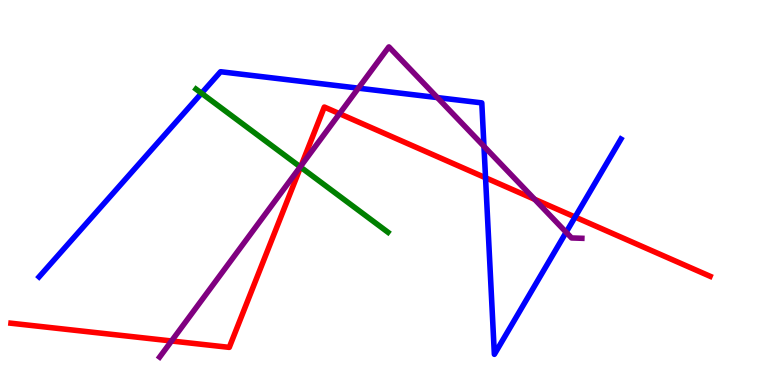[{'lines': ['blue', 'red'], 'intersections': [{'x': 6.26, 'y': 5.38}, {'x': 7.42, 'y': 4.36}]}, {'lines': ['green', 'red'], 'intersections': [{'x': 3.88, 'y': 5.66}]}, {'lines': ['purple', 'red'], 'intersections': [{'x': 2.21, 'y': 1.14}, {'x': 3.89, 'y': 5.7}, {'x': 4.38, 'y': 7.05}, {'x': 6.9, 'y': 4.82}]}, {'lines': ['blue', 'green'], 'intersections': [{'x': 2.6, 'y': 7.58}]}, {'lines': ['blue', 'purple'], 'intersections': [{'x': 4.62, 'y': 7.71}, {'x': 5.64, 'y': 7.47}, {'x': 6.24, 'y': 6.2}, {'x': 7.31, 'y': 3.97}]}, {'lines': ['green', 'purple'], 'intersections': [{'x': 3.87, 'y': 5.67}]}]